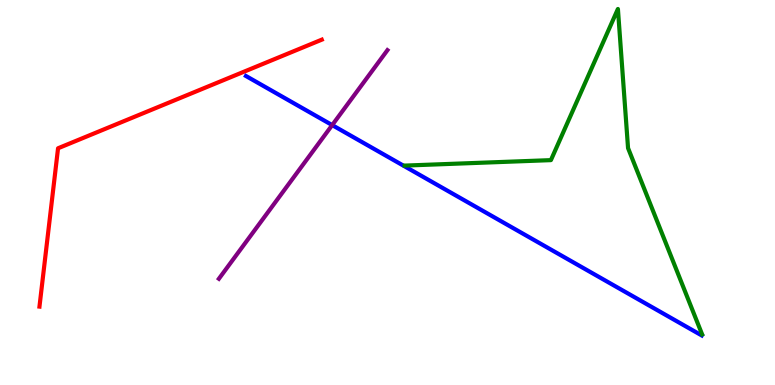[{'lines': ['blue', 'red'], 'intersections': []}, {'lines': ['green', 'red'], 'intersections': []}, {'lines': ['purple', 'red'], 'intersections': []}, {'lines': ['blue', 'green'], 'intersections': []}, {'lines': ['blue', 'purple'], 'intersections': [{'x': 4.29, 'y': 6.75}]}, {'lines': ['green', 'purple'], 'intersections': []}]